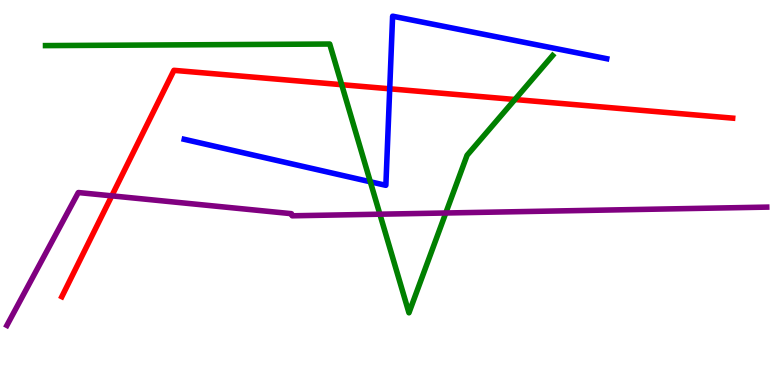[{'lines': ['blue', 'red'], 'intersections': [{'x': 5.03, 'y': 7.69}]}, {'lines': ['green', 'red'], 'intersections': [{'x': 4.41, 'y': 7.8}, {'x': 6.64, 'y': 7.42}]}, {'lines': ['purple', 'red'], 'intersections': [{'x': 1.44, 'y': 4.91}]}, {'lines': ['blue', 'green'], 'intersections': [{'x': 4.78, 'y': 5.28}]}, {'lines': ['blue', 'purple'], 'intersections': []}, {'lines': ['green', 'purple'], 'intersections': [{'x': 4.9, 'y': 4.44}, {'x': 5.75, 'y': 4.47}]}]